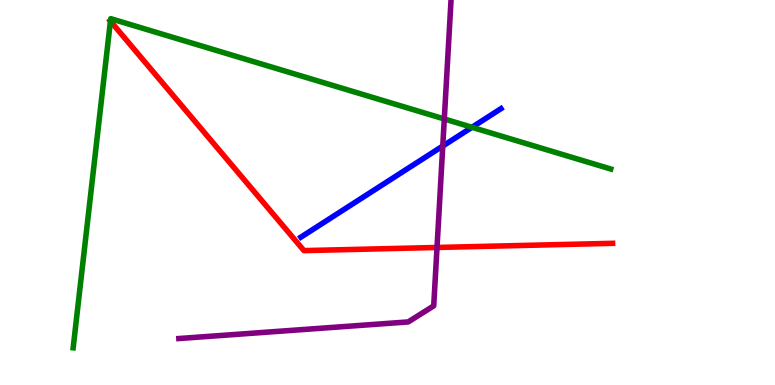[{'lines': ['blue', 'red'], 'intersections': []}, {'lines': ['green', 'red'], 'intersections': [{'x': 1.42, 'y': 9.45}]}, {'lines': ['purple', 'red'], 'intersections': [{'x': 5.64, 'y': 3.57}]}, {'lines': ['blue', 'green'], 'intersections': [{'x': 6.09, 'y': 6.69}]}, {'lines': ['blue', 'purple'], 'intersections': [{'x': 5.71, 'y': 6.21}]}, {'lines': ['green', 'purple'], 'intersections': [{'x': 5.73, 'y': 6.91}]}]